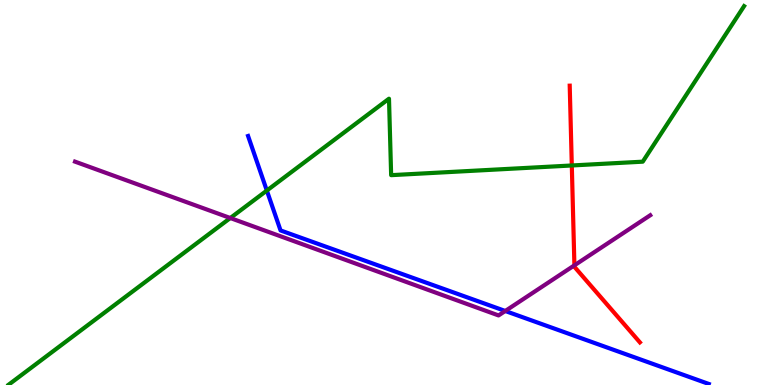[{'lines': ['blue', 'red'], 'intersections': []}, {'lines': ['green', 'red'], 'intersections': [{'x': 7.38, 'y': 5.7}]}, {'lines': ['purple', 'red'], 'intersections': [{'x': 7.41, 'y': 3.11}]}, {'lines': ['blue', 'green'], 'intersections': [{'x': 3.44, 'y': 5.05}]}, {'lines': ['blue', 'purple'], 'intersections': [{'x': 6.52, 'y': 1.92}]}, {'lines': ['green', 'purple'], 'intersections': [{'x': 2.97, 'y': 4.34}]}]